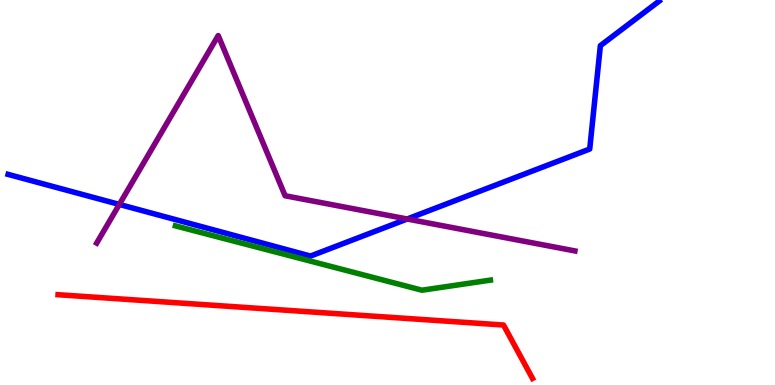[{'lines': ['blue', 'red'], 'intersections': []}, {'lines': ['green', 'red'], 'intersections': []}, {'lines': ['purple', 'red'], 'intersections': []}, {'lines': ['blue', 'green'], 'intersections': []}, {'lines': ['blue', 'purple'], 'intersections': [{'x': 1.54, 'y': 4.69}, {'x': 5.25, 'y': 4.31}]}, {'lines': ['green', 'purple'], 'intersections': []}]